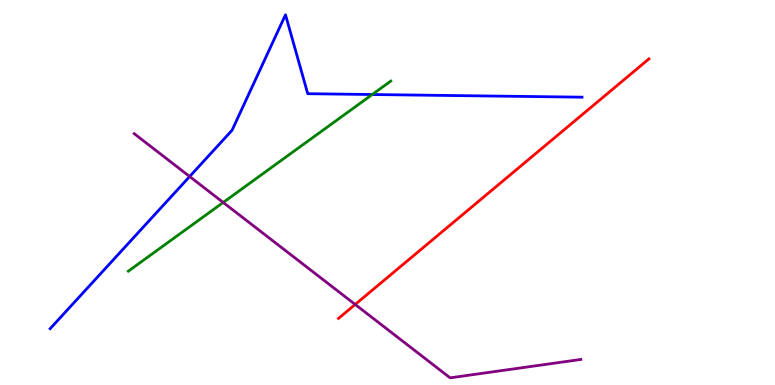[{'lines': ['blue', 'red'], 'intersections': []}, {'lines': ['green', 'red'], 'intersections': []}, {'lines': ['purple', 'red'], 'intersections': [{'x': 4.58, 'y': 2.09}]}, {'lines': ['blue', 'green'], 'intersections': [{'x': 4.8, 'y': 7.54}]}, {'lines': ['blue', 'purple'], 'intersections': [{'x': 2.45, 'y': 5.42}]}, {'lines': ['green', 'purple'], 'intersections': [{'x': 2.88, 'y': 4.74}]}]